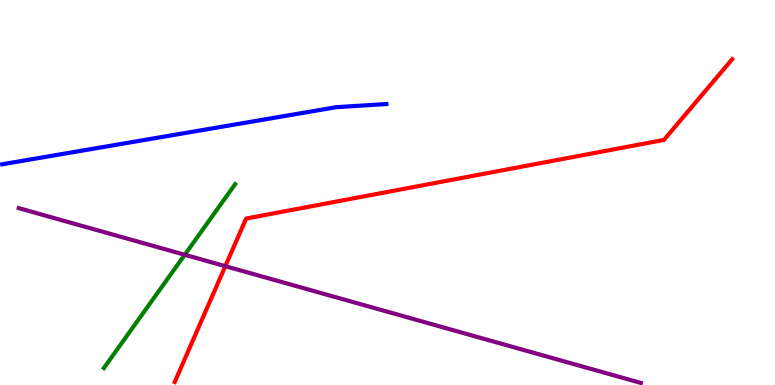[{'lines': ['blue', 'red'], 'intersections': []}, {'lines': ['green', 'red'], 'intersections': []}, {'lines': ['purple', 'red'], 'intersections': [{'x': 2.91, 'y': 3.09}]}, {'lines': ['blue', 'green'], 'intersections': []}, {'lines': ['blue', 'purple'], 'intersections': []}, {'lines': ['green', 'purple'], 'intersections': [{'x': 2.38, 'y': 3.38}]}]